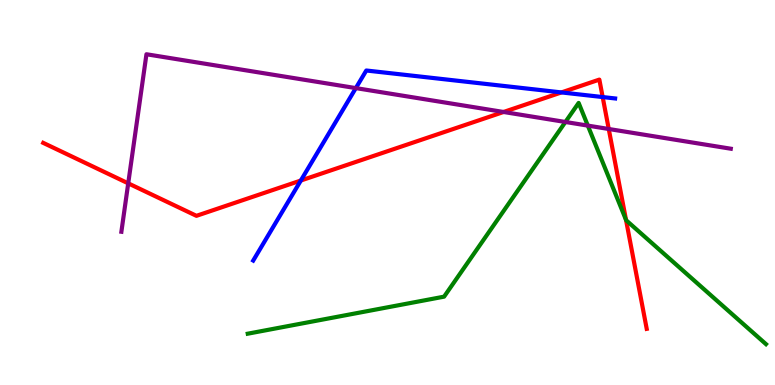[{'lines': ['blue', 'red'], 'intersections': [{'x': 3.88, 'y': 5.31}, {'x': 7.24, 'y': 7.6}, {'x': 7.78, 'y': 7.48}]}, {'lines': ['green', 'red'], 'intersections': [{'x': 8.08, 'y': 4.29}]}, {'lines': ['purple', 'red'], 'intersections': [{'x': 1.65, 'y': 5.24}, {'x': 6.5, 'y': 7.09}, {'x': 7.85, 'y': 6.65}]}, {'lines': ['blue', 'green'], 'intersections': []}, {'lines': ['blue', 'purple'], 'intersections': [{'x': 4.59, 'y': 7.71}]}, {'lines': ['green', 'purple'], 'intersections': [{'x': 7.3, 'y': 6.83}, {'x': 7.58, 'y': 6.74}]}]